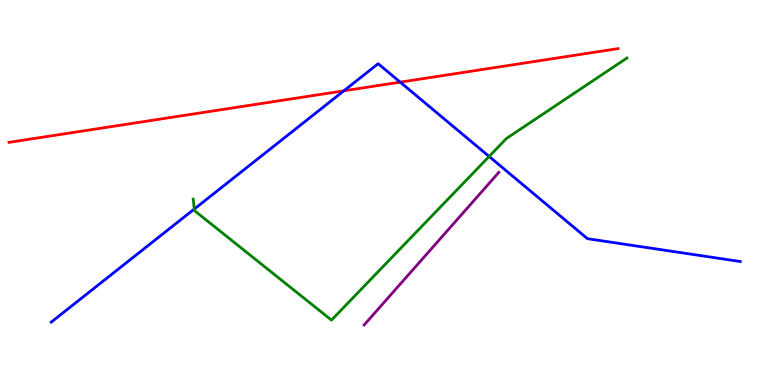[{'lines': ['blue', 'red'], 'intersections': [{'x': 4.44, 'y': 7.64}, {'x': 5.16, 'y': 7.87}]}, {'lines': ['green', 'red'], 'intersections': []}, {'lines': ['purple', 'red'], 'intersections': []}, {'lines': ['blue', 'green'], 'intersections': [{'x': 2.51, 'y': 4.57}, {'x': 6.31, 'y': 5.94}]}, {'lines': ['blue', 'purple'], 'intersections': []}, {'lines': ['green', 'purple'], 'intersections': []}]